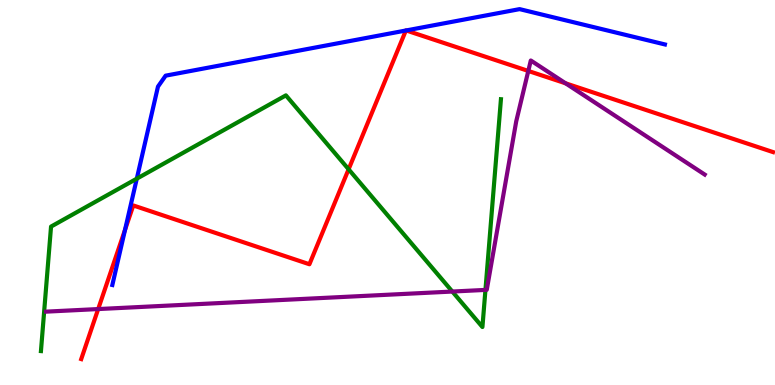[{'lines': ['blue', 'red'], 'intersections': [{'x': 1.61, 'y': 4.03}, {'x': 5.24, 'y': 9.21}, {'x': 5.24, 'y': 9.21}]}, {'lines': ['green', 'red'], 'intersections': [{'x': 4.5, 'y': 5.6}]}, {'lines': ['purple', 'red'], 'intersections': [{'x': 1.27, 'y': 1.97}, {'x': 6.82, 'y': 8.16}, {'x': 7.3, 'y': 7.84}]}, {'lines': ['blue', 'green'], 'intersections': [{'x': 1.77, 'y': 5.36}]}, {'lines': ['blue', 'purple'], 'intersections': []}, {'lines': ['green', 'purple'], 'intersections': [{'x': 5.84, 'y': 2.43}, {'x': 6.26, 'y': 2.47}]}]